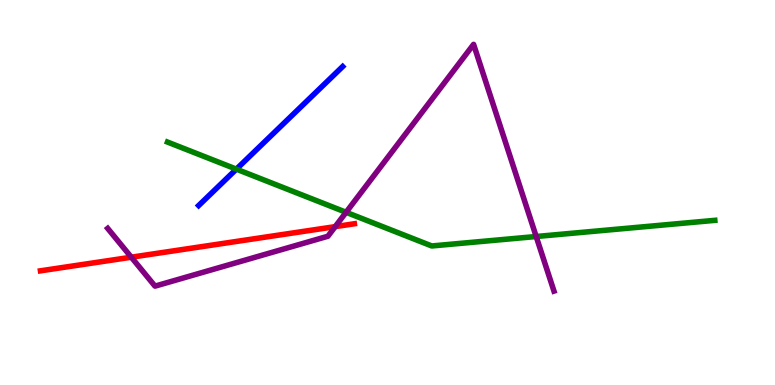[{'lines': ['blue', 'red'], 'intersections': []}, {'lines': ['green', 'red'], 'intersections': []}, {'lines': ['purple', 'red'], 'intersections': [{'x': 1.69, 'y': 3.32}, {'x': 4.33, 'y': 4.11}]}, {'lines': ['blue', 'green'], 'intersections': [{'x': 3.05, 'y': 5.61}]}, {'lines': ['blue', 'purple'], 'intersections': []}, {'lines': ['green', 'purple'], 'intersections': [{'x': 4.47, 'y': 4.49}, {'x': 6.92, 'y': 3.86}]}]